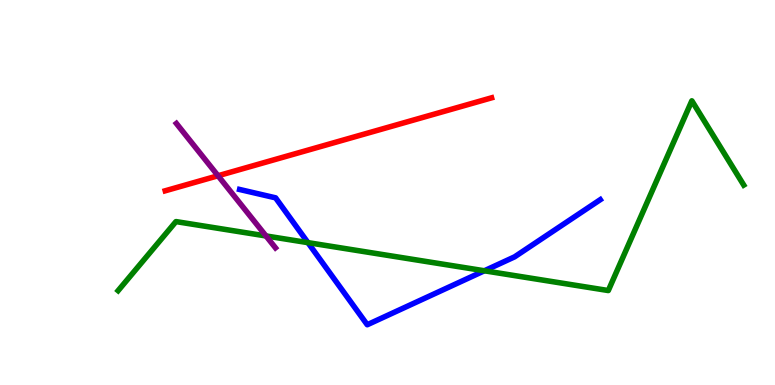[{'lines': ['blue', 'red'], 'intersections': []}, {'lines': ['green', 'red'], 'intersections': []}, {'lines': ['purple', 'red'], 'intersections': [{'x': 2.81, 'y': 5.44}]}, {'lines': ['blue', 'green'], 'intersections': [{'x': 3.97, 'y': 3.7}, {'x': 6.25, 'y': 2.97}]}, {'lines': ['blue', 'purple'], 'intersections': []}, {'lines': ['green', 'purple'], 'intersections': [{'x': 3.43, 'y': 3.87}]}]